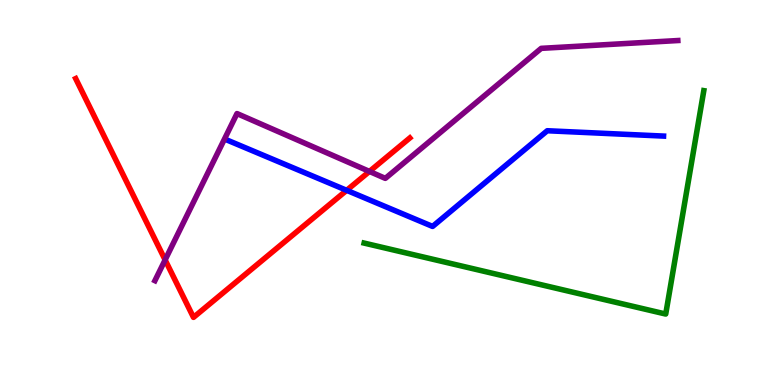[{'lines': ['blue', 'red'], 'intersections': [{'x': 4.47, 'y': 5.06}]}, {'lines': ['green', 'red'], 'intersections': []}, {'lines': ['purple', 'red'], 'intersections': [{'x': 2.13, 'y': 3.25}, {'x': 4.77, 'y': 5.55}]}, {'lines': ['blue', 'green'], 'intersections': []}, {'lines': ['blue', 'purple'], 'intersections': []}, {'lines': ['green', 'purple'], 'intersections': []}]